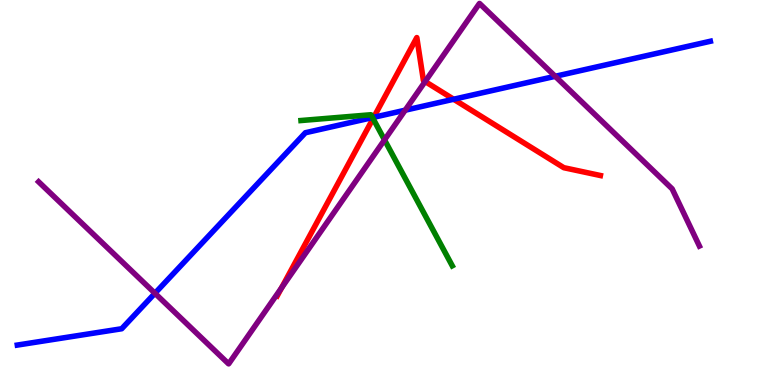[{'lines': ['blue', 'red'], 'intersections': [{'x': 4.82, 'y': 6.95}, {'x': 5.85, 'y': 7.42}]}, {'lines': ['green', 'red'], 'intersections': [{'x': 4.81, 'y': 6.92}]}, {'lines': ['purple', 'red'], 'intersections': [{'x': 3.63, 'y': 2.53}, {'x': 5.49, 'y': 7.88}]}, {'lines': ['blue', 'green'], 'intersections': [{'x': 4.81, 'y': 6.95}]}, {'lines': ['blue', 'purple'], 'intersections': [{'x': 2.0, 'y': 2.38}, {'x': 5.23, 'y': 7.14}, {'x': 7.16, 'y': 8.02}]}, {'lines': ['green', 'purple'], 'intersections': [{'x': 4.96, 'y': 6.37}]}]